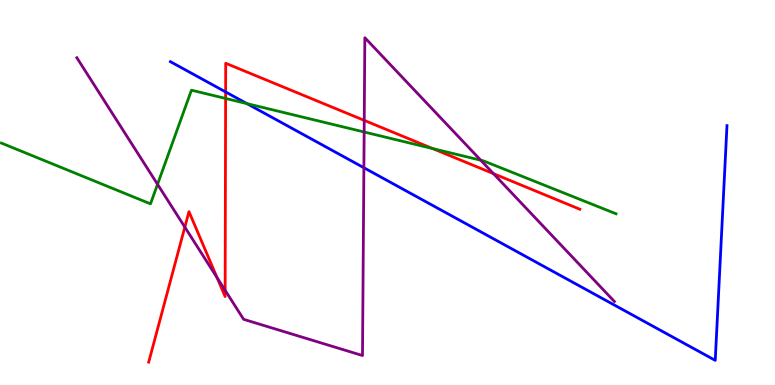[{'lines': ['blue', 'red'], 'intersections': [{'x': 2.91, 'y': 7.61}]}, {'lines': ['green', 'red'], 'intersections': [{'x': 2.91, 'y': 7.44}, {'x': 5.58, 'y': 6.14}]}, {'lines': ['purple', 'red'], 'intersections': [{'x': 2.38, 'y': 4.1}, {'x': 2.8, 'y': 2.79}, {'x': 2.91, 'y': 2.46}, {'x': 4.7, 'y': 6.87}, {'x': 6.37, 'y': 5.49}]}, {'lines': ['blue', 'green'], 'intersections': [{'x': 3.19, 'y': 7.31}]}, {'lines': ['blue', 'purple'], 'intersections': [{'x': 4.7, 'y': 5.64}]}, {'lines': ['green', 'purple'], 'intersections': [{'x': 2.03, 'y': 5.21}, {'x': 4.7, 'y': 6.57}, {'x': 6.2, 'y': 5.84}]}]